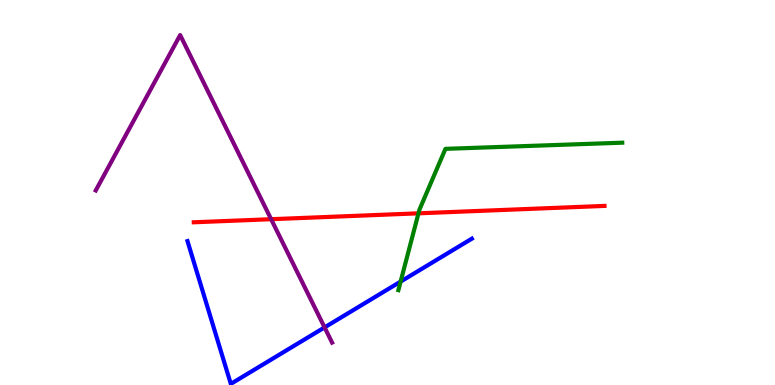[{'lines': ['blue', 'red'], 'intersections': []}, {'lines': ['green', 'red'], 'intersections': [{'x': 5.4, 'y': 4.46}]}, {'lines': ['purple', 'red'], 'intersections': [{'x': 3.5, 'y': 4.31}]}, {'lines': ['blue', 'green'], 'intersections': [{'x': 5.17, 'y': 2.69}]}, {'lines': ['blue', 'purple'], 'intersections': [{'x': 4.19, 'y': 1.5}]}, {'lines': ['green', 'purple'], 'intersections': []}]